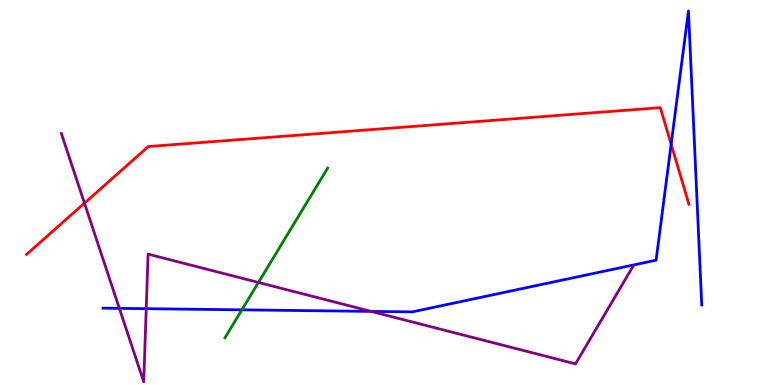[{'lines': ['blue', 'red'], 'intersections': [{'x': 8.66, 'y': 6.25}]}, {'lines': ['green', 'red'], 'intersections': []}, {'lines': ['purple', 'red'], 'intersections': [{'x': 1.09, 'y': 4.72}]}, {'lines': ['blue', 'green'], 'intersections': [{'x': 3.12, 'y': 1.95}]}, {'lines': ['blue', 'purple'], 'intersections': [{'x': 1.54, 'y': 1.99}, {'x': 1.89, 'y': 1.98}, {'x': 4.79, 'y': 1.91}]}, {'lines': ['green', 'purple'], 'intersections': [{'x': 3.33, 'y': 2.66}]}]